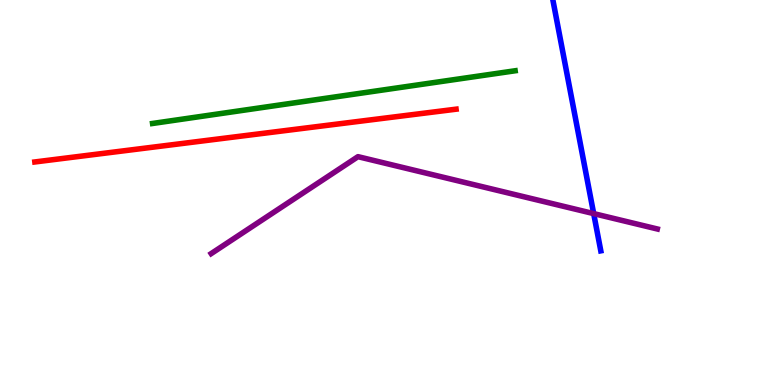[{'lines': ['blue', 'red'], 'intersections': []}, {'lines': ['green', 'red'], 'intersections': []}, {'lines': ['purple', 'red'], 'intersections': []}, {'lines': ['blue', 'green'], 'intersections': []}, {'lines': ['blue', 'purple'], 'intersections': [{'x': 7.66, 'y': 4.45}]}, {'lines': ['green', 'purple'], 'intersections': []}]